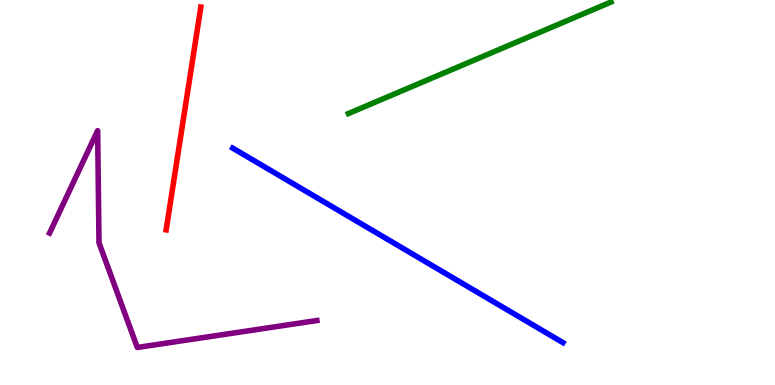[{'lines': ['blue', 'red'], 'intersections': []}, {'lines': ['green', 'red'], 'intersections': []}, {'lines': ['purple', 'red'], 'intersections': []}, {'lines': ['blue', 'green'], 'intersections': []}, {'lines': ['blue', 'purple'], 'intersections': []}, {'lines': ['green', 'purple'], 'intersections': []}]